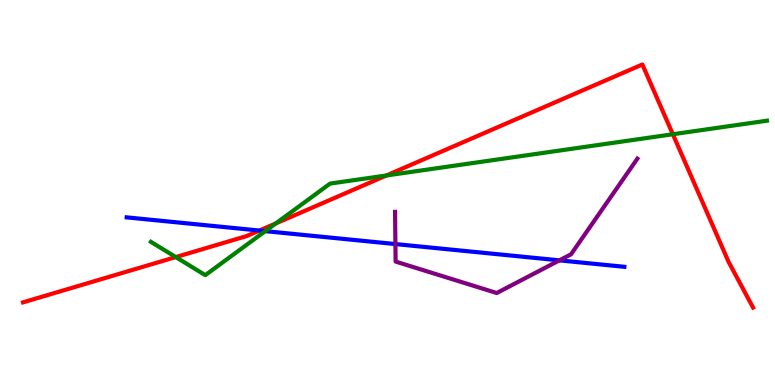[{'lines': ['blue', 'red'], 'intersections': [{'x': 3.35, 'y': 4.01}]}, {'lines': ['green', 'red'], 'intersections': [{'x': 2.27, 'y': 3.32}, {'x': 3.56, 'y': 4.2}, {'x': 4.99, 'y': 5.44}, {'x': 8.68, 'y': 6.51}]}, {'lines': ['purple', 'red'], 'intersections': []}, {'lines': ['blue', 'green'], 'intersections': [{'x': 3.42, 'y': 4.0}]}, {'lines': ['blue', 'purple'], 'intersections': [{'x': 5.1, 'y': 3.66}, {'x': 7.22, 'y': 3.24}]}, {'lines': ['green', 'purple'], 'intersections': []}]